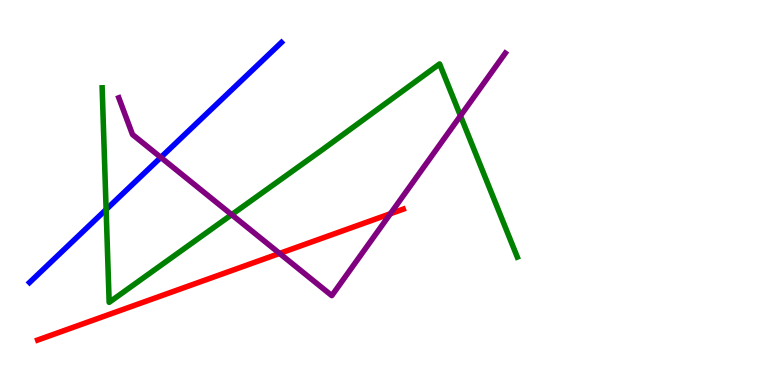[{'lines': ['blue', 'red'], 'intersections': []}, {'lines': ['green', 'red'], 'intersections': []}, {'lines': ['purple', 'red'], 'intersections': [{'x': 3.61, 'y': 3.42}, {'x': 5.04, 'y': 4.45}]}, {'lines': ['blue', 'green'], 'intersections': [{'x': 1.37, 'y': 4.56}]}, {'lines': ['blue', 'purple'], 'intersections': [{'x': 2.07, 'y': 5.91}]}, {'lines': ['green', 'purple'], 'intersections': [{'x': 2.99, 'y': 4.42}, {'x': 5.94, 'y': 6.99}]}]